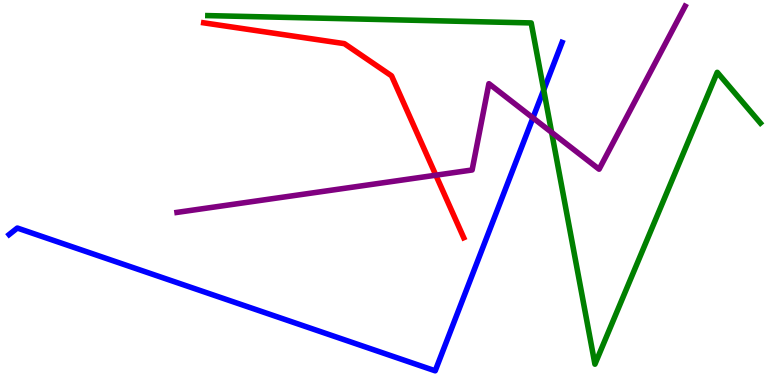[{'lines': ['blue', 'red'], 'intersections': []}, {'lines': ['green', 'red'], 'intersections': []}, {'lines': ['purple', 'red'], 'intersections': [{'x': 5.62, 'y': 5.45}]}, {'lines': ['blue', 'green'], 'intersections': [{'x': 7.02, 'y': 7.66}]}, {'lines': ['blue', 'purple'], 'intersections': [{'x': 6.88, 'y': 6.94}]}, {'lines': ['green', 'purple'], 'intersections': [{'x': 7.12, 'y': 6.56}]}]